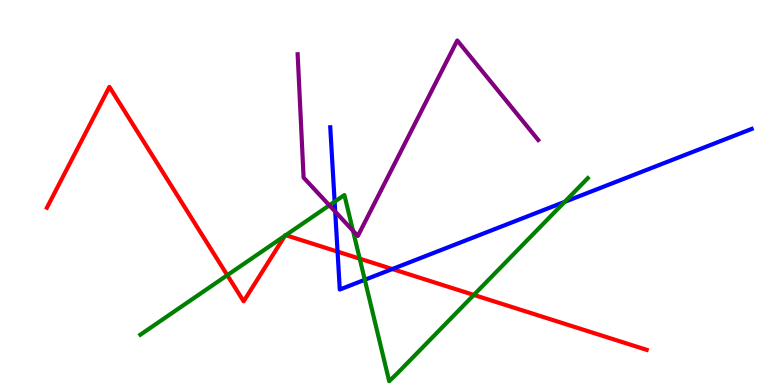[{'lines': ['blue', 'red'], 'intersections': [{'x': 4.36, 'y': 3.46}, {'x': 5.06, 'y': 3.01}]}, {'lines': ['green', 'red'], 'intersections': [{'x': 2.93, 'y': 2.85}, {'x': 3.68, 'y': 3.88}, {'x': 3.69, 'y': 3.89}, {'x': 4.64, 'y': 3.28}, {'x': 6.11, 'y': 2.34}]}, {'lines': ['purple', 'red'], 'intersections': []}, {'lines': ['blue', 'green'], 'intersections': [{'x': 4.32, 'y': 4.76}, {'x': 4.71, 'y': 2.73}, {'x': 7.29, 'y': 4.76}]}, {'lines': ['blue', 'purple'], 'intersections': [{'x': 4.33, 'y': 4.5}]}, {'lines': ['green', 'purple'], 'intersections': [{'x': 4.25, 'y': 4.67}, {'x': 4.55, 'y': 4.01}]}]